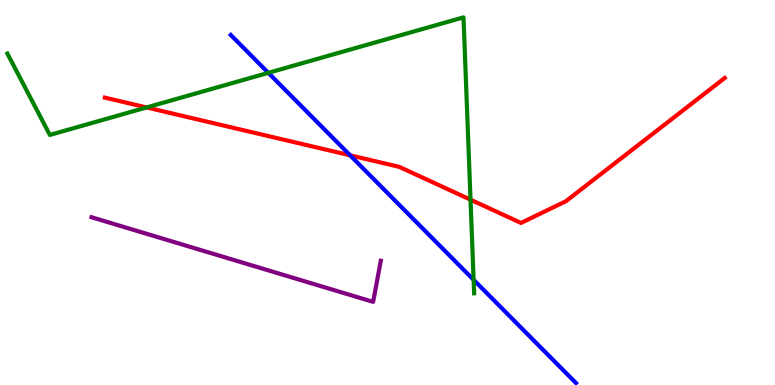[{'lines': ['blue', 'red'], 'intersections': [{'x': 4.52, 'y': 5.97}]}, {'lines': ['green', 'red'], 'intersections': [{'x': 1.89, 'y': 7.21}, {'x': 6.07, 'y': 4.81}]}, {'lines': ['purple', 'red'], 'intersections': []}, {'lines': ['blue', 'green'], 'intersections': [{'x': 3.46, 'y': 8.11}, {'x': 6.11, 'y': 2.73}]}, {'lines': ['blue', 'purple'], 'intersections': []}, {'lines': ['green', 'purple'], 'intersections': []}]